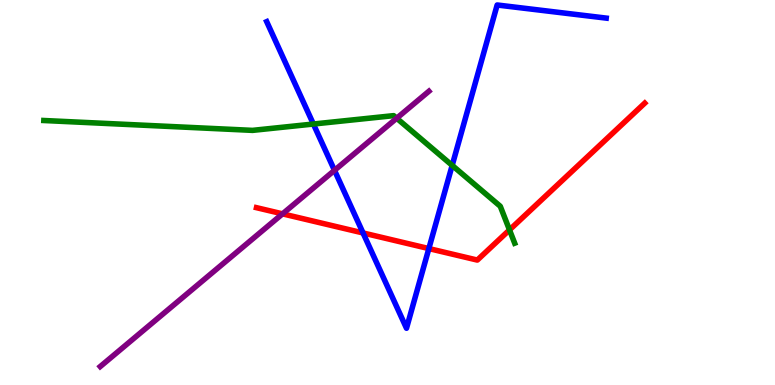[{'lines': ['blue', 'red'], 'intersections': [{'x': 4.68, 'y': 3.95}, {'x': 5.53, 'y': 3.54}]}, {'lines': ['green', 'red'], 'intersections': [{'x': 6.57, 'y': 4.03}]}, {'lines': ['purple', 'red'], 'intersections': [{'x': 3.65, 'y': 4.45}]}, {'lines': ['blue', 'green'], 'intersections': [{'x': 4.04, 'y': 6.78}, {'x': 5.83, 'y': 5.7}]}, {'lines': ['blue', 'purple'], 'intersections': [{'x': 4.32, 'y': 5.58}]}, {'lines': ['green', 'purple'], 'intersections': [{'x': 5.12, 'y': 6.93}]}]